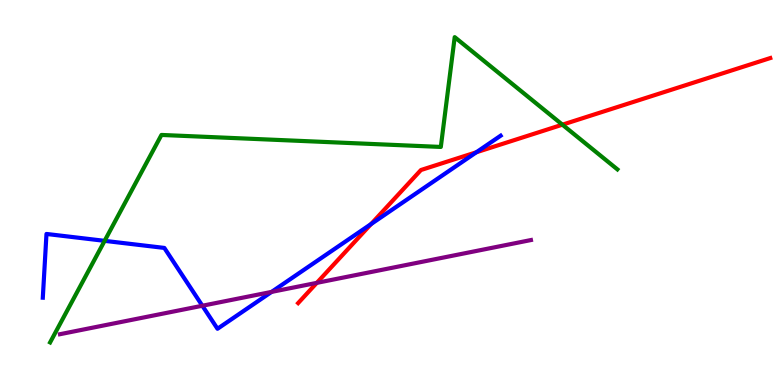[{'lines': ['blue', 'red'], 'intersections': [{'x': 4.79, 'y': 4.18}, {'x': 6.15, 'y': 6.05}]}, {'lines': ['green', 'red'], 'intersections': [{'x': 7.26, 'y': 6.76}]}, {'lines': ['purple', 'red'], 'intersections': [{'x': 4.09, 'y': 2.65}]}, {'lines': ['blue', 'green'], 'intersections': [{'x': 1.35, 'y': 3.74}]}, {'lines': ['blue', 'purple'], 'intersections': [{'x': 2.61, 'y': 2.06}, {'x': 3.5, 'y': 2.42}]}, {'lines': ['green', 'purple'], 'intersections': []}]